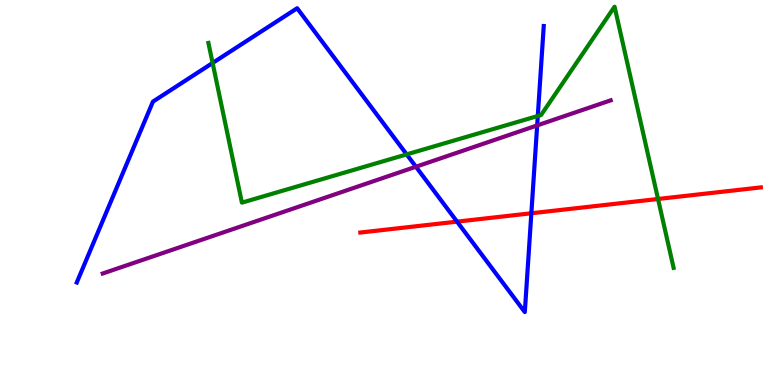[{'lines': ['blue', 'red'], 'intersections': [{'x': 5.9, 'y': 4.24}, {'x': 6.86, 'y': 4.46}]}, {'lines': ['green', 'red'], 'intersections': [{'x': 8.49, 'y': 4.83}]}, {'lines': ['purple', 'red'], 'intersections': []}, {'lines': ['blue', 'green'], 'intersections': [{'x': 2.74, 'y': 8.36}, {'x': 5.25, 'y': 5.99}, {'x': 6.94, 'y': 6.99}]}, {'lines': ['blue', 'purple'], 'intersections': [{'x': 5.37, 'y': 5.67}, {'x': 6.93, 'y': 6.74}]}, {'lines': ['green', 'purple'], 'intersections': []}]